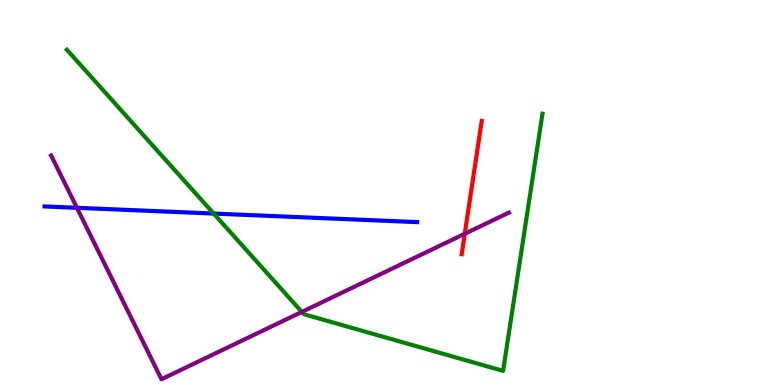[{'lines': ['blue', 'red'], 'intersections': []}, {'lines': ['green', 'red'], 'intersections': []}, {'lines': ['purple', 'red'], 'intersections': [{'x': 6.0, 'y': 3.93}]}, {'lines': ['blue', 'green'], 'intersections': [{'x': 2.76, 'y': 4.45}]}, {'lines': ['blue', 'purple'], 'intersections': [{'x': 0.993, 'y': 4.6}]}, {'lines': ['green', 'purple'], 'intersections': [{'x': 3.89, 'y': 1.9}]}]